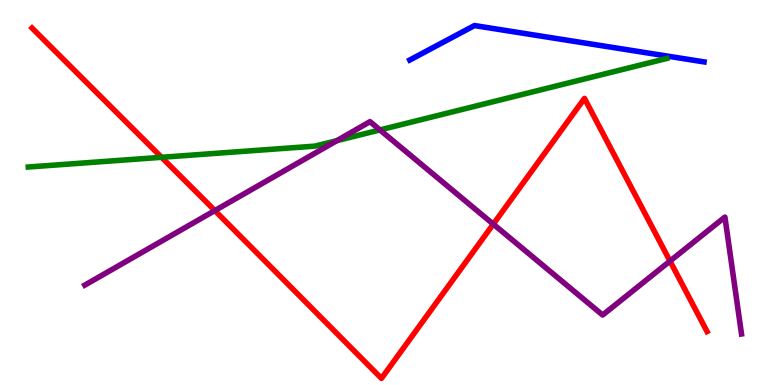[{'lines': ['blue', 'red'], 'intersections': []}, {'lines': ['green', 'red'], 'intersections': [{'x': 2.08, 'y': 5.91}]}, {'lines': ['purple', 'red'], 'intersections': [{'x': 2.77, 'y': 4.53}, {'x': 6.37, 'y': 4.18}, {'x': 8.65, 'y': 3.22}]}, {'lines': ['blue', 'green'], 'intersections': []}, {'lines': ['blue', 'purple'], 'intersections': []}, {'lines': ['green', 'purple'], 'intersections': [{'x': 4.35, 'y': 6.35}, {'x': 4.9, 'y': 6.63}]}]